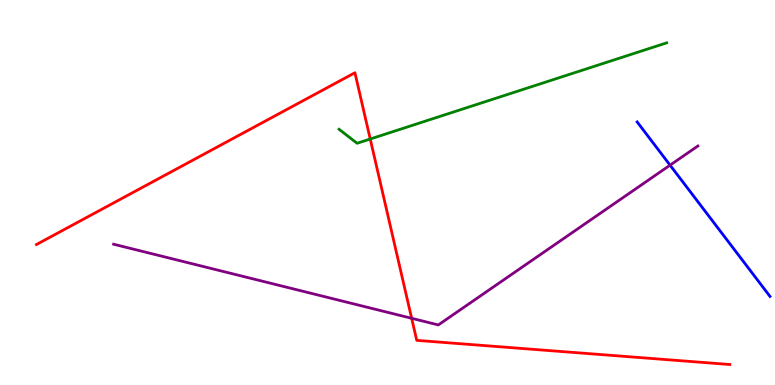[{'lines': ['blue', 'red'], 'intersections': []}, {'lines': ['green', 'red'], 'intersections': [{'x': 4.78, 'y': 6.39}]}, {'lines': ['purple', 'red'], 'intersections': [{'x': 5.31, 'y': 1.73}]}, {'lines': ['blue', 'green'], 'intersections': []}, {'lines': ['blue', 'purple'], 'intersections': [{'x': 8.65, 'y': 5.71}]}, {'lines': ['green', 'purple'], 'intersections': []}]